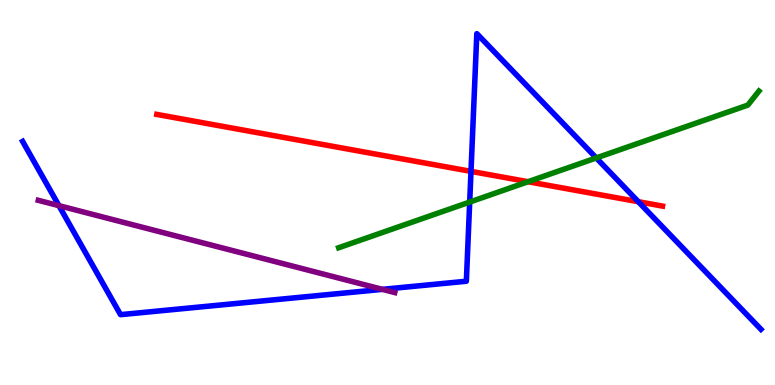[{'lines': ['blue', 'red'], 'intersections': [{'x': 6.08, 'y': 5.55}, {'x': 8.24, 'y': 4.76}]}, {'lines': ['green', 'red'], 'intersections': [{'x': 6.81, 'y': 5.28}]}, {'lines': ['purple', 'red'], 'intersections': []}, {'lines': ['blue', 'green'], 'intersections': [{'x': 6.06, 'y': 4.75}, {'x': 7.69, 'y': 5.9}]}, {'lines': ['blue', 'purple'], 'intersections': [{'x': 0.76, 'y': 4.66}, {'x': 4.93, 'y': 2.48}]}, {'lines': ['green', 'purple'], 'intersections': []}]